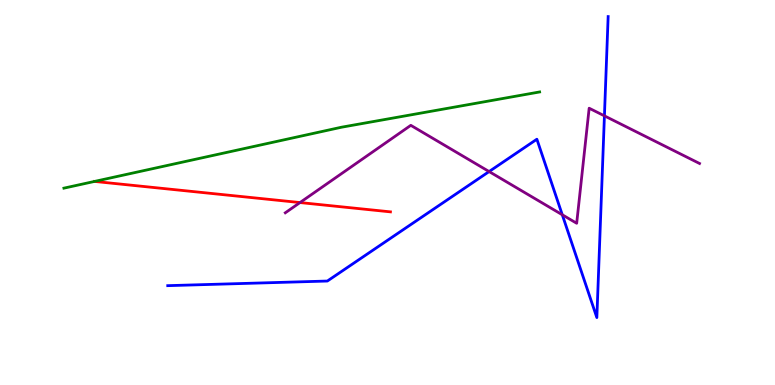[{'lines': ['blue', 'red'], 'intersections': []}, {'lines': ['green', 'red'], 'intersections': [{'x': 1.22, 'y': 5.29}]}, {'lines': ['purple', 'red'], 'intersections': [{'x': 3.87, 'y': 4.74}]}, {'lines': ['blue', 'green'], 'intersections': []}, {'lines': ['blue', 'purple'], 'intersections': [{'x': 6.31, 'y': 5.54}, {'x': 7.26, 'y': 4.42}, {'x': 7.8, 'y': 6.99}]}, {'lines': ['green', 'purple'], 'intersections': []}]